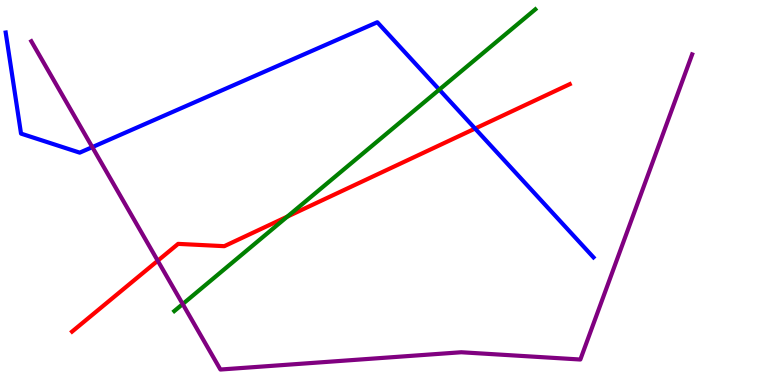[{'lines': ['blue', 'red'], 'intersections': [{'x': 6.13, 'y': 6.66}]}, {'lines': ['green', 'red'], 'intersections': [{'x': 3.71, 'y': 4.37}]}, {'lines': ['purple', 'red'], 'intersections': [{'x': 2.04, 'y': 3.23}]}, {'lines': ['blue', 'green'], 'intersections': [{'x': 5.67, 'y': 7.67}]}, {'lines': ['blue', 'purple'], 'intersections': [{'x': 1.19, 'y': 6.18}]}, {'lines': ['green', 'purple'], 'intersections': [{'x': 2.36, 'y': 2.1}]}]